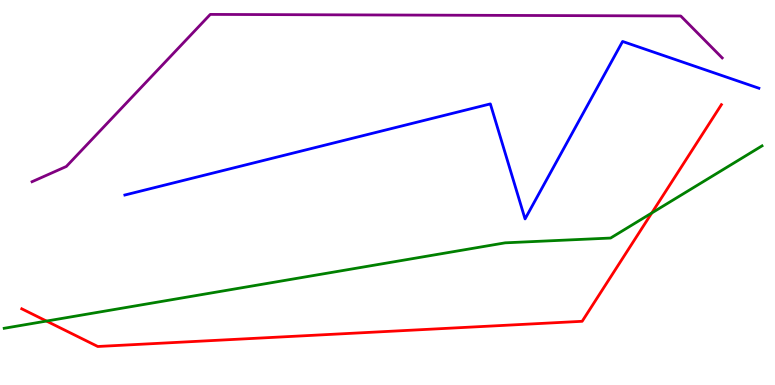[{'lines': ['blue', 'red'], 'intersections': []}, {'lines': ['green', 'red'], 'intersections': [{'x': 0.6, 'y': 1.66}, {'x': 8.41, 'y': 4.47}]}, {'lines': ['purple', 'red'], 'intersections': []}, {'lines': ['blue', 'green'], 'intersections': []}, {'lines': ['blue', 'purple'], 'intersections': []}, {'lines': ['green', 'purple'], 'intersections': []}]